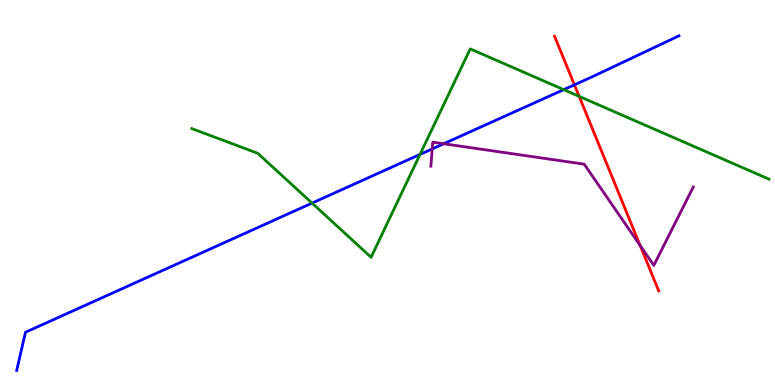[{'lines': ['blue', 'red'], 'intersections': [{'x': 7.41, 'y': 7.8}]}, {'lines': ['green', 'red'], 'intersections': [{'x': 7.47, 'y': 7.5}]}, {'lines': ['purple', 'red'], 'intersections': [{'x': 8.26, 'y': 3.63}]}, {'lines': ['blue', 'green'], 'intersections': [{'x': 4.03, 'y': 4.72}, {'x': 5.42, 'y': 5.99}, {'x': 7.27, 'y': 7.67}]}, {'lines': ['blue', 'purple'], 'intersections': [{'x': 5.58, 'y': 6.13}, {'x': 5.72, 'y': 6.27}]}, {'lines': ['green', 'purple'], 'intersections': []}]